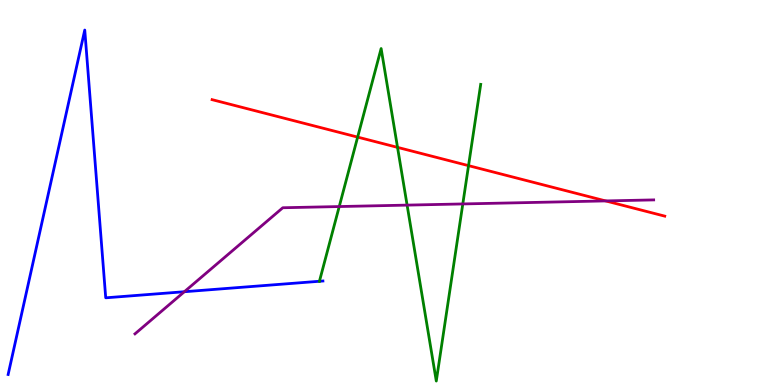[{'lines': ['blue', 'red'], 'intersections': []}, {'lines': ['green', 'red'], 'intersections': [{'x': 4.61, 'y': 6.44}, {'x': 5.13, 'y': 6.17}, {'x': 6.05, 'y': 5.7}]}, {'lines': ['purple', 'red'], 'intersections': [{'x': 7.81, 'y': 4.78}]}, {'lines': ['blue', 'green'], 'intersections': [{'x': 4.12, 'y': 2.69}]}, {'lines': ['blue', 'purple'], 'intersections': [{'x': 2.38, 'y': 2.42}]}, {'lines': ['green', 'purple'], 'intersections': [{'x': 4.38, 'y': 4.64}, {'x': 5.25, 'y': 4.67}, {'x': 5.97, 'y': 4.7}]}]